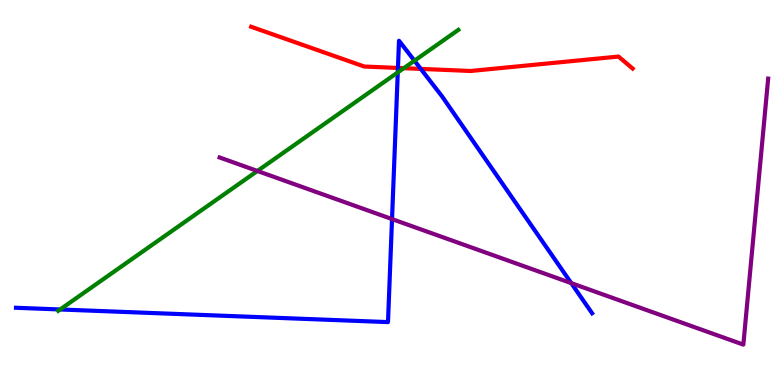[{'lines': ['blue', 'red'], 'intersections': [{'x': 5.13, 'y': 8.24}, {'x': 5.43, 'y': 8.21}]}, {'lines': ['green', 'red'], 'intersections': [{'x': 5.21, 'y': 8.23}]}, {'lines': ['purple', 'red'], 'intersections': []}, {'lines': ['blue', 'green'], 'intersections': [{'x': 0.776, 'y': 1.96}, {'x': 5.13, 'y': 8.12}, {'x': 5.35, 'y': 8.42}]}, {'lines': ['blue', 'purple'], 'intersections': [{'x': 5.06, 'y': 4.31}, {'x': 7.37, 'y': 2.65}]}, {'lines': ['green', 'purple'], 'intersections': [{'x': 3.32, 'y': 5.56}]}]